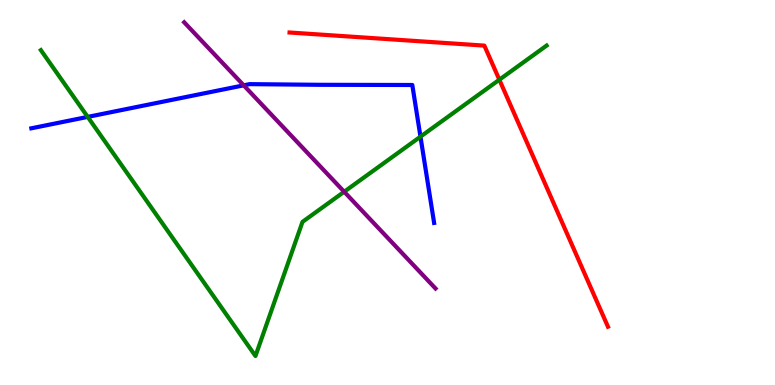[{'lines': ['blue', 'red'], 'intersections': []}, {'lines': ['green', 'red'], 'intersections': [{'x': 6.44, 'y': 7.93}]}, {'lines': ['purple', 'red'], 'intersections': []}, {'lines': ['blue', 'green'], 'intersections': [{'x': 1.13, 'y': 6.96}, {'x': 5.43, 'y': 6.45}]}, {'lines': ['blue', 'purple'], 'intersections': [{'x': 3.14, 'y': 7.78}]}, {'lines': ['green', 'purple'], 'intersections': [{'x': 4.44, 'y': 5.02}]}]